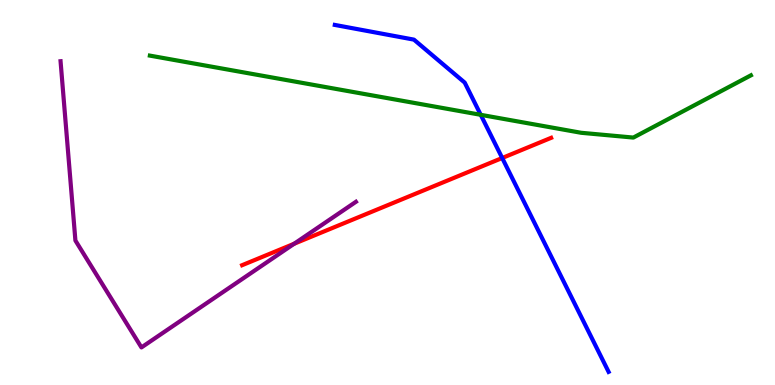[{'lines': ['blue', 'red'], 'intersections': [{'x': 6.48, 'y': 5.9}]}, {'lines': ['green', 'red'], 'intersections': []}, {'lines': ['purple', 'red'], 'intersections': [{'x': 3.8, 'y': 3.67}]}, {'lines': ['blue', 'green'], 'intersections': [{'x': 6.2, 'y': 7.02}]}, {'lines': ['blue', 'purple'], 'intersections': []}, {'lines': ['green', 'purple'], 'intersections': []}]